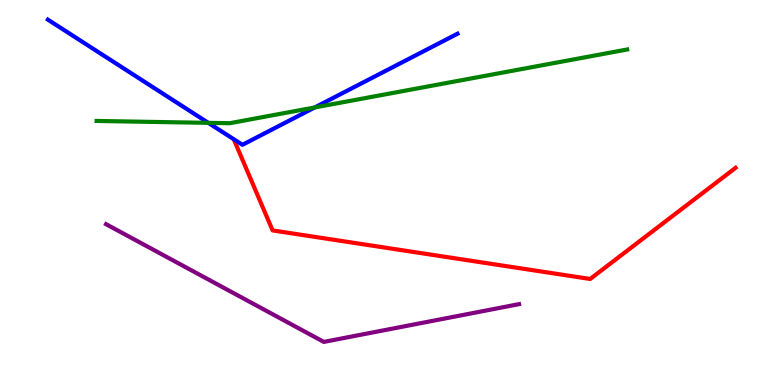[{'lines': ['blue', 'red'], 'intersections': []}, {'lines': ['green', 'red'], 'intersections': []}, {'lines': ['purple', 'red'], 'intersections': []}, {'lines': ['blue', 'green'], 'intersections': [{'x': 2.69, 'y': 6.81}, {'x': 4.06, 'y': 7.21}]}, {'lines': ['blue', 'purple'], 'intersections': []}, {'lines': ['green', 'purple'], 'intersections': []}]